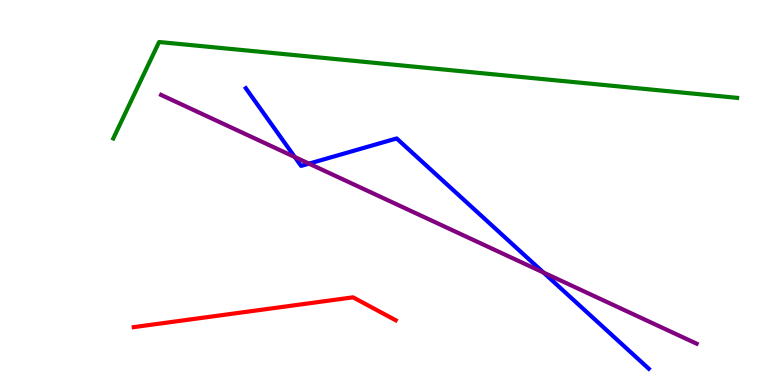[{'lines': ['blue', 'red'], 'intersections': []}, {'lines': ['green', 'red'], 'intersections': []}, {'lines': ['purple', 'red'], 'intersections': []}, {'lines': ['blue', 'green'], 'intersections': []}, {'lines': ['blue', 'purple'], 'intersections': [{'x': 3.8, 'y': 5.92}, {'x': 3.99, 'y': 5.75}, {'x': 7.01, 'y': 2.92}]}, {'lines': ['green', 'purple'], 'intersections': []}]